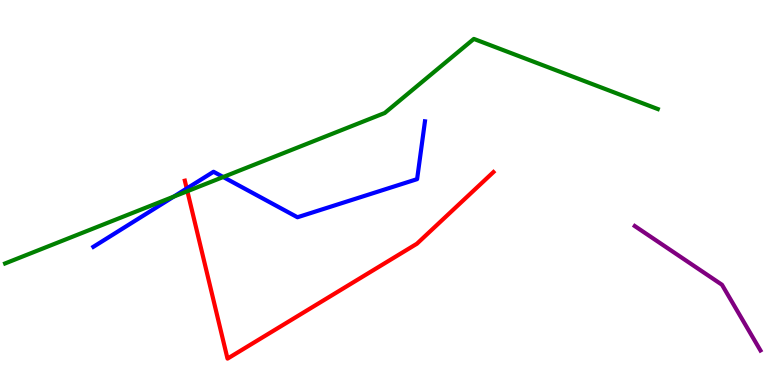[{'lines': ['blue', 'red'], 'intersections': [{'x': 2.41, 'y': 5.1}]}, {'lines': ['green', 'red'], 'intersections': [{'x': 2.42, 'y': 5.03}]}, {'lines': ['purple', 'red'], 'intersections': []}, {'lines': ['blue', 'green'], 'intersections': [{'x': 2.24, 'y': 4.89}, {'x': 2.88, 'y': 5.4}]}, {'lines': ['blue', 'purple'], 'intersections': []}, {'lines': ['green', 'purple'], 'intersections': []}]